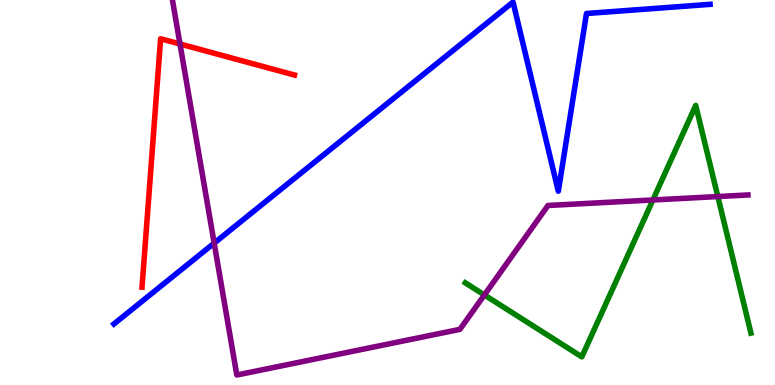[{'lines': ['blue', 'red'], 'intersections': []}, {'lines': ['green', 'red'], 'intersections': []}, {'lines': ['purple', 'red'], 'intersections': [{'x': 2.32, 'y': 8.86}]}, {'lines': ['blue', 'green'], 'intersections': []}, {'lines': ['blue', 'purple'], 'intersections': [{'x': 2.76, 'y': 3.69}]}, {'lines': ['green', 'purple'], 'intersections': [{'x': 6.25, 'y': 2.34}, {'x': 8.42, 'y': 4.81}, {'x': 9.26, 'y': 4.89}]}]